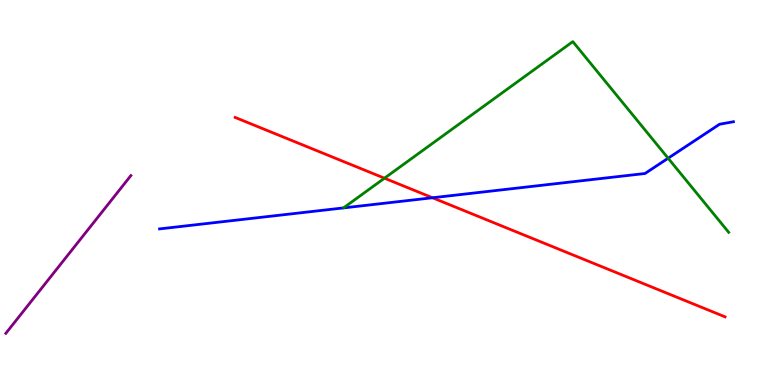[{'lines': ['blue', 'red'], 'intersections': [{'x': 5.58, 'y': 4.86}]}, {'lines': ['green', 'red'], 'intersections': [{'x': 4.96, 'y': 5.37}]}, {'lines': ['purple', 'red'], 'intersections': []}, {'lines': ['blue', 'green'], 'intersections': [{'x': 8.62, 'y': 5.89}]}, {'lines': ['blue', 'purple'], 'intersections': []}, {'lines': ['green', 'purple'], 'intersections': []}]